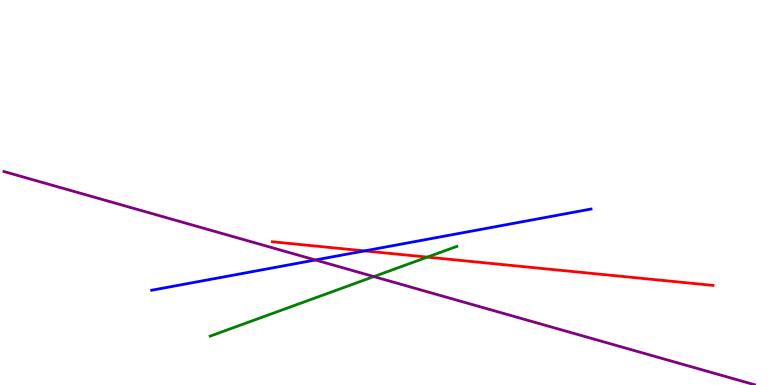[{'lines': ['blue', 'red'], 'intersections': [{'x': 4.7, 'y': 3.48}]}, {'lines': ['green', 'red'], 'intersections': [{'x': 5.51, 'y': 3.32}]}, {'lines': ['purple', 'red'], 'intersections': []}, {'lines': ['blue', 'green'], 'intersections': []}, {'lines': ['blue', 'purple'], 'intersections': [{'x': 4.07, 'y': 3.25}]}, {'lines': ['green', 'purple'], 'intersections': [{'x': 4.82, 'y': 2.82}]}]